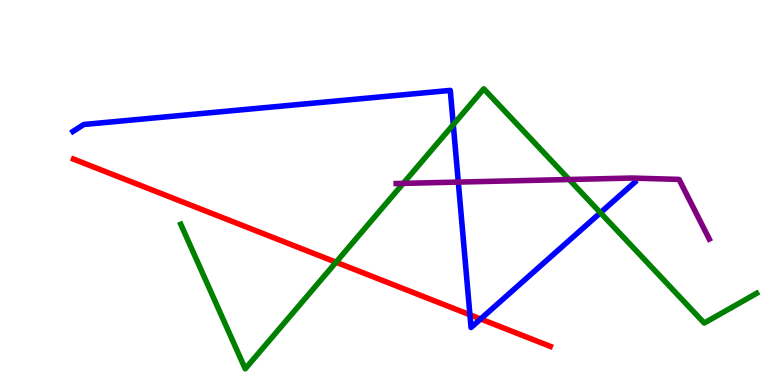[{'lines': ['blue', 'red'], 'intersections': [{'x': 6.06, 'y': 1.82}, {'x': 6.2, 'y': 1.71}]}, {'lines': ['green', 'red'], 'intersections': [{'x': 4.34, 'y': 3.19}]}, {'lines': ['purple', 'red'], 'intersections': []}, {'lines': ['blue', 'green'], 'intersections': [{'x': 5.85, 'y': 6.76}, {'x': 7.75, 'y': 4.47}]}, {'lines': ['blue', 'purple'], 'intersections': [{'x': 5.91, 'y': 5.27}]}, {'lines': ['green', 'purple'], 'intersections': [{'x': 5.2, 'y': 5.24}, {'x': 7.34, 'y': 5.34}]}]